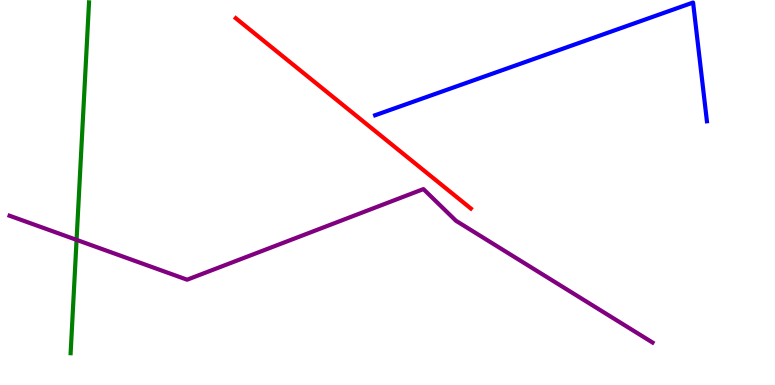[{'lines': ['blue', 'red'], 'intersections': []}, {'lines': ['green', 'red'], 'intersections': []}, {'lines': ['purple', 'red'], 'intersections': []}, {'lines': ['blue', 'green'], 'intersections': []}, {'lines': ['blue', 'purple'], 'intersections': []}, {'lines': ['green', 'purple'], 'intersections': [{'x': 0.988, 'y': 3.77}]}]